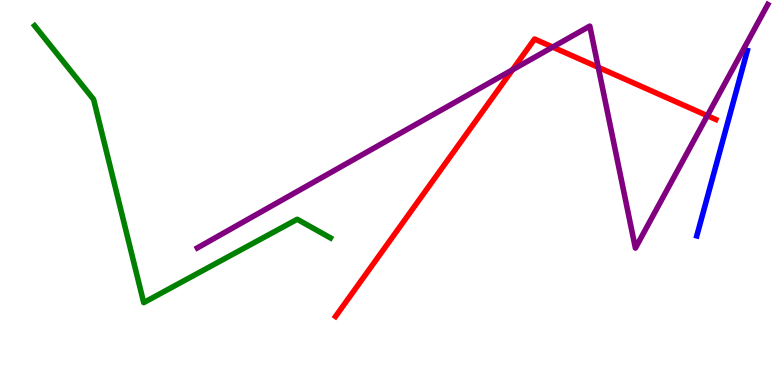[{'lines': ['blue', 'red'], 'intersections': []}, {'lines': ['green', 'red'], 'intersections': []}, {'lines': ['purple', 'red'], 'intersections': [{'x': 6.61, 'y': 8.19}, {'x': 7.13, 'y': 8.78}, {'x': 7.72, 'y': 8.25}, {'x': 9.13, 'y': 6.99}]}, {'lines': ['blue', 'green'], 'intersections': []}, {'lines': ['blue', 'purple'], 'intersections': []}, {'lines': ['green', 'purple'], 'intersections': []}]